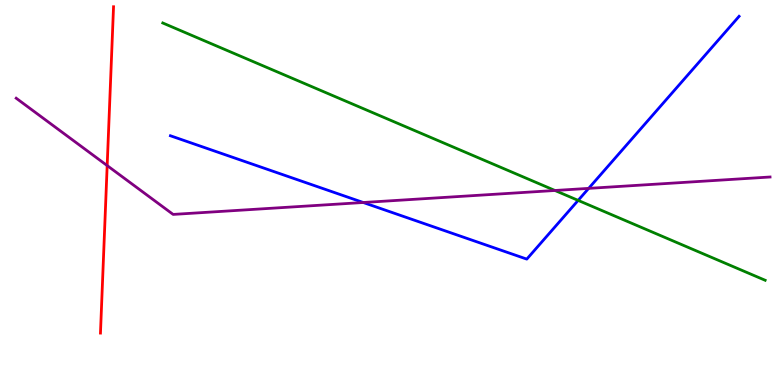[{'lines': ['blue', 'red'], 'intersections': []}, {'lines': ['green', 'red'], 'intersections': []}, {'lines': ['purple', 'red'], 'intersections': [{'x': 1.38, 'y': 5.7}]}, {'lines': ['blue', 'green'], 'intersections': [{'x': 7.46, 'y': 4.8}]}, {'lines': ['blue', 'purple'], 'intersections': [{'x': 4.69, 'y': 4.74}, {'x': 7.6, 'y': 5.11}]}, {'lines': ['green', 'purple'], 'intersections': [{'x': 7.16, 'y': 5.05}]}]